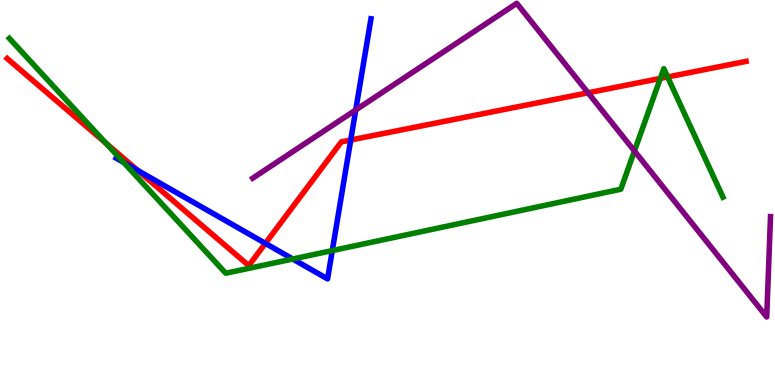[{'lines': ['blue', 'red'], 'intersections': [{'x': 1.78, 'y': 5.57}, {'x': 3.42, 'y': 3.68}, {'x': 4.53, 'y': 6.36}]}, {'lines': ['green', 'red'], 'intersections': [{'x': 1.37, 'y': 6.28}, {'x': 8.52, 'y': 7.96}, {'x': 8.61, 'y': 8.0}]}, {'lines': ['purple', 'red'], 'intersections': [{'x': 7.59, 'y': 7.59}]}, {'lines': ['blue', 'green'], 'intersections': [{'x': 1.6, 'y': 5.78}, {'x': 3.78, 'y': 3.27}, {'x': 4.29, 'y': 3.49}]}, {'lines': ['blue', 'purple'], 'intersections': [{'x': 4.59, 'y': 7.14}]}, {'lines': ['green', 'purple'], 'intersections': [{'x': 8.19, 'y': 6.08}]}]